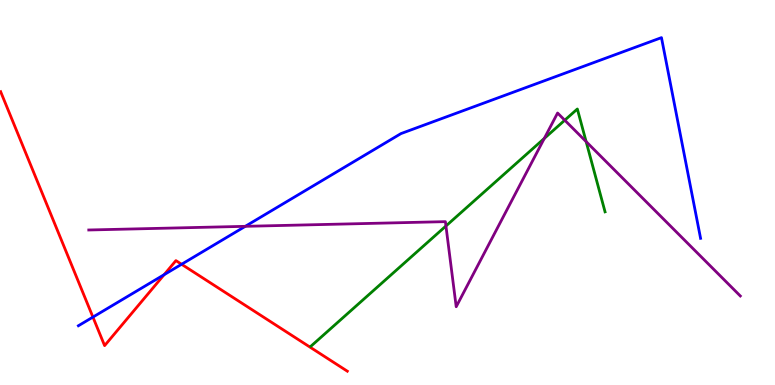[{'lines': ['blue', 'red'], 'intersections': [{'x': 1.2, 'y': 1.76}, {'x': 2.12, 'y': 2.87}, {'x': 2.34, 'y': 3.14}]}, {'lines': ['green', 'red'], 'intersections': []}, {'lines': ['purple', 'red'], 'intersections': []}, {'lines': ['blue', 'green'], 'intersections': []}, {'lines': ['blue', 'purple'], 'intersections': [{'x': 3.17, 'y': 4.12}]}, {'lines': ['green', 'purple'], 'intersections': [{'x': 5.75, 'y': 4.13}, {'x': 7.02, 'y': 6.4}, {'x': 7.29, 'y': 6.88}, {'x': 7.56, 'y': 6.32}]}]